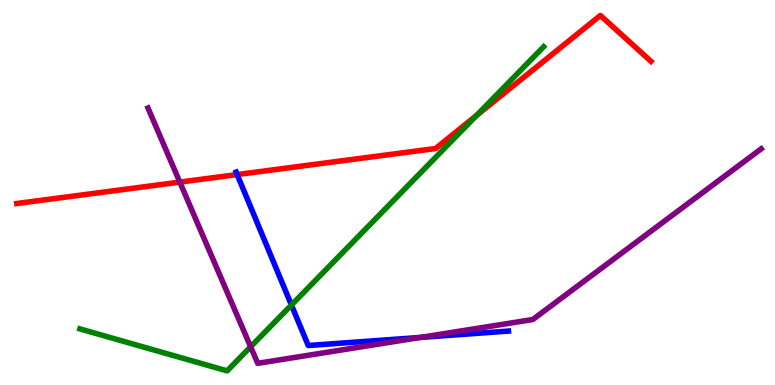[{'lines': ['blue', 'red'], 'intersections': [{'x': 3.06, 'y': 5.47}]}, {'lines': ['green', 'red'], 'intersections': [{'x': 6.15, 'y': 7.0}]}, {'lines': ['purple', 'red'], 'intersections': [{'x': 2.32, 'y': 5.27}]}, {'lines': ['blue', 'green'], 'intersections': [{'x': 3.76, 'y': 2.08}]}, {'lines': ['blue', 'purple'], 'intersections': [{'x': 5.42, 'y': 1.24}]}, {'lines': ['green', 'purple'], 'intersections': [{'x': 3.23, 'y': 0.993}]}]